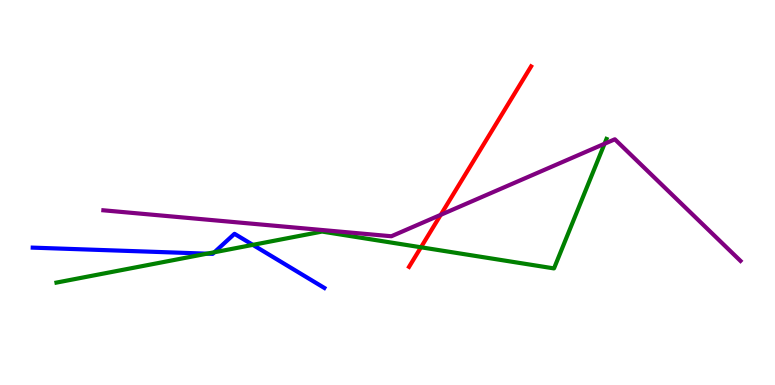[{'lines': ['blue', 'red'], 'intersections': []}, {'lines': ['green', 'red'], 'intersections': [{'x': 5.43, 'y': 3.58}]}, {'lines': ['purple', 'red'], 'intersections': [{'x': 5.69, 'y': 4.42}]}, {'lines': ['blue', 'green'], 'intersections': [{'x': 2.67, 'y': 3.41}, {'x': 2.77, 'y': 3.45}, {'x': 3.26, 'y': 3.64}]}, {'lines': ['blue', 'purple'], 'intersections': []}, {'lines': ['green', 'purple'], 'intersections': [{'x': 7.8, 'y': 6.27}]}]